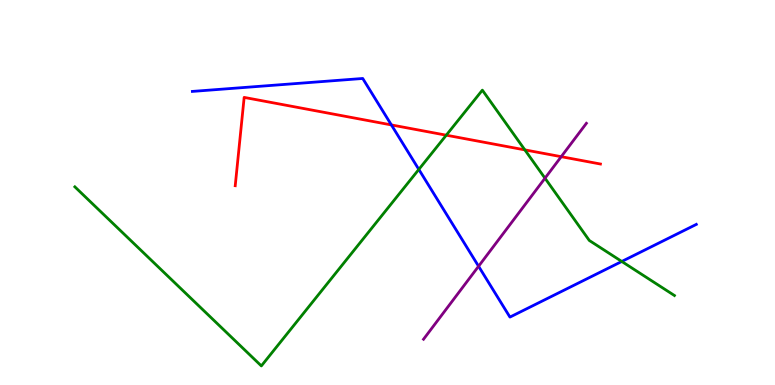[{'lines': ['blue', 'red'], 'intersections': [{'x': 5.05, 'y': 6.76}]}, {'lines': ['green', 'red'], 'intersections': [{'x': 5.76, 'y': 6.49}, {'x': 6.77, 'y': 6.11}]}, {'lines': ['purple', 'red'], 'intersections': [{'x': 7.24, 'y': 5.93}]}, {'lines': ['blue', 'green'], 'intersections': [{'x': 5.4, 'y': 5.6}, {'x': 8.02, 'y': 3.21}]}, {'lines': ['blue', 'purple'], 'intersections': [{'x': 6.18, 'y': 3.08}]}, {'lines': ['green', 'purple'], 'intersections': [{'x': 7.03, 'y': 5.37}]}]